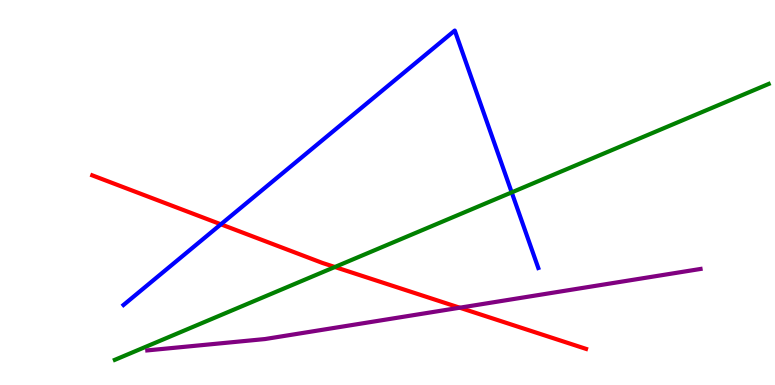[{'lines': ['blue', 'red'], 'intersections': [{'x': 2.85, 'y': 4.17}]}, {'lines': ['green', 'red'], 'intersections': [{'x': 4.32, 'y': 3.06}]}, {'lines': ['purple', 'red'], 'intersections': [{'x': 5.93, 'y': 2.01}]}, {'lines': ['blue', 'green'], 'intersections': [{'x': 6.6, 'y': 5.0}]}, {'lines': ['blue', 'purple'], 'intersections': []}, {'lines': ['green', 'purple'], 'intersections': []}]